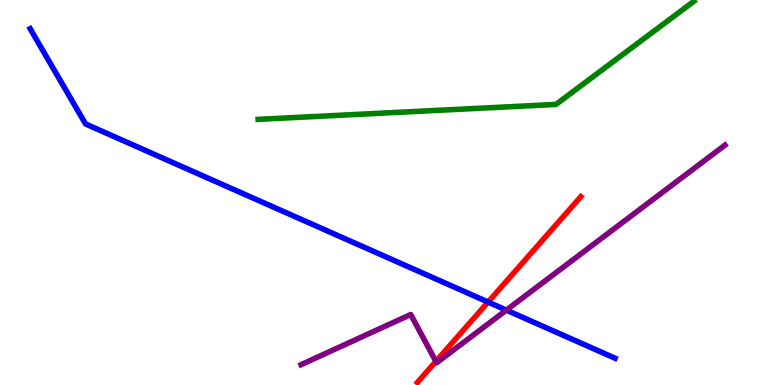[{'lines': ['blue', 'red'], 'intersections': [{'x': 6.3, 'y': 2.15}]}, {'lines': ['green', 'red'], 'intersections': []}, {'lines': ['purple', 'red'], 'intersections': [{'x': 5.62, 'y': 0.613}]}, {'lines': ['blue', 'green'], 'intersections': []}, {'lines': ['blue', 'purple'], 'intersections': [{'x': 6.53, 'y': 1.94}]}, {'lines': ['green', 'purple'], 'intersections': []}]